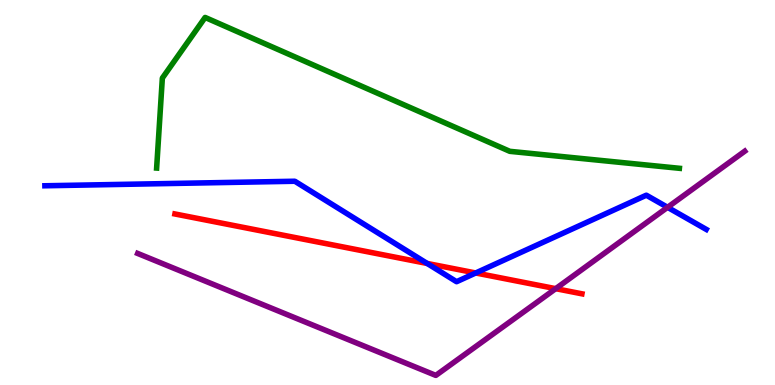[{'lines': ['blue', 'red'], 'intersections': [{'x': 5.51, 'y': 3.16}, {'x': 6.14, 'y': 2.91}]}, {'lines': ['green', 'red'], 'intersections': []}, {'lines': ['purple', 'red'], 'intersections': [{'x': 7.17, 'y': 2.5}]}, {'lines': ['blue', 'green'], 'intersections': []}, {'lines': ['blue', 'purple'], 'intersections': [{'x': 8.61, 'y': 4.62}]}, {'lines': ['green', 'purple'], 'intersections': []}]